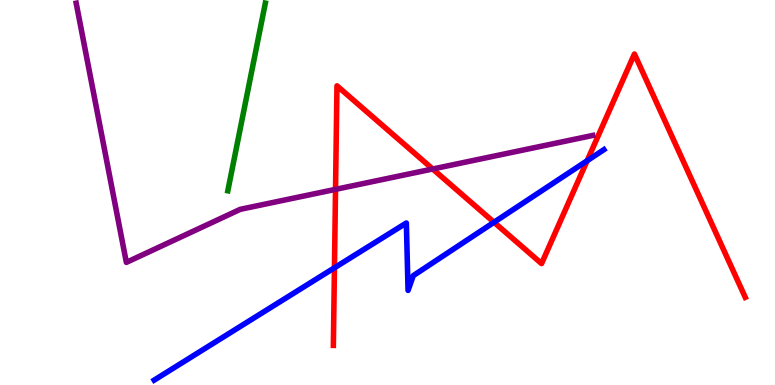[{'lines': ['blue', 'red'], 'intersections': [{'x': 4.32, 'y': 3.04}, {'x': 6.37, 'y': 4.23}, {'x': 7.58, 'y': 5.82}]}, {'lines': ['green', 'red'], 'intersections': []}, {'lines': ['purple', 'red'], 'intersections': [{'x': 4.33, 'y': 5.08}, {'x': 5.58, 'y': 5.61}]}, {'lines': ['blue', 'green'], 'intersections': []}, {'lines': ['blue', 'purple'], 'intersections': []}, {'lines': ['green', 'purple'], 'intersections': []}]